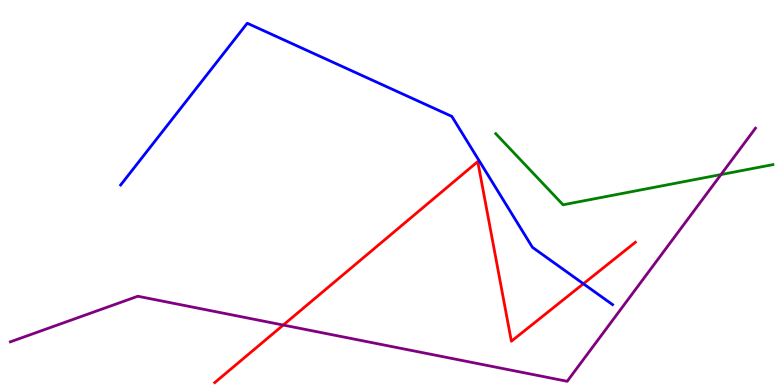[{'lines': ['blue', 'red'], 'intersections': [{'x': 7.53, 'y': 2.63}]}, {'lines': ['green', 'red'], 'intersections': []}, {'lines': ['purple', 'red'], 'intersections': [{'x': 3.65, 'y': 1.56}]}, {'lines': ['blue', 'green'], 'intersections': []}, {'lines': ['blue', 'purple'], 'intersections': []}, {'lines': ['green', 'purple'], 'intersections': [{'x': 9.3, 'y': 5.47}]}]